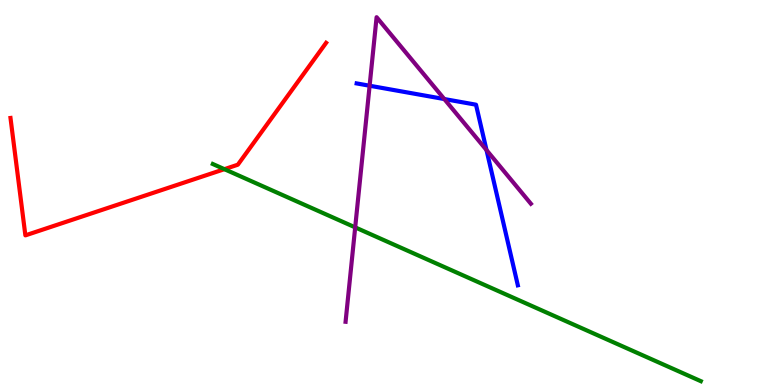[{'lines': ['blue', 'red'], 'intersections': []}, {'lines': ['green', 'red'], 'intersections': [{'x': 2.9, 'y': 5.61}]}, {'lines': ['purple', 'red'], 'intersections': []}, {'lines': ['blue', 'green'], 'intersections': []}, {'lines': ['blue', 'purple'], 'intersections': [{'x': 4.77, 'y': 7.77}, {'x': 5.73, 'y': 7.43}, {'x': 6.28, 'y': 6.1}]}, {'lines': ['green', 'purple'], 'intersections': [{'x': 4.58, 'y': 4.09}]}]